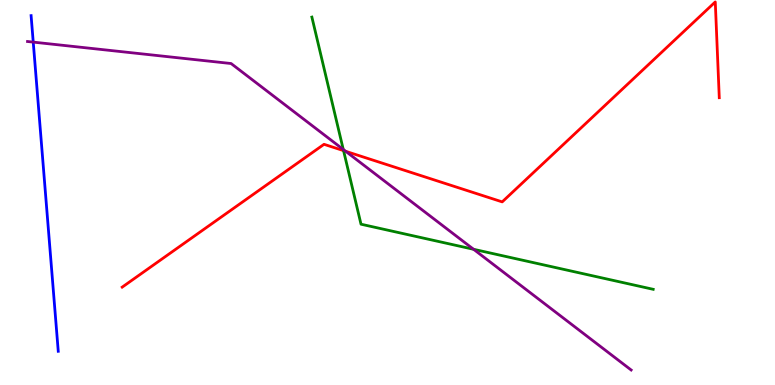[{'lines': ['blue', 'red'], 'intersections': []}, {'lines': ['green', 'red'], 'intersections': [{'x': 4.43, 'y': 6.09}]}, {'lines': ['purple', 'red'], 'intersections': [{'x': 4.46, 'y': 6.07}]}, {'lines': ['blue', 'green'], 'intersections': []}, {'lines': ['blue', 'purple'], 'intersections': [{'x': 0.429, 'y': 8.91}]}, {'lines': ['green', 'purple'], 'intersections': [{'x': 4.43, 'y': 6.12}, {'x': 6.11, 'y': 3.53}]}]